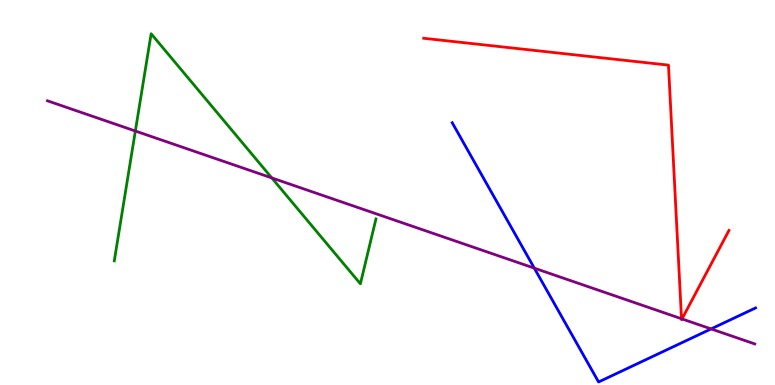[{'lines': ['blue', 'red'], 'intersections': []}, {'lines': ['green', 'red'], 'intersections': []}, {'lines': ['purple', 'red'], 'intersections': [{'x': 8.79, 'y': 1.72}, {'x': 8.8, 'y': 1.72}]}, {'lines': ['blue', 'green'], 'intersections': []}, {'lines': ['blue', 'purple'], 'intersections': [{'x': 6.89, 'y': 3.03}, {'x': 9.18, 'y': 1.46}]}, {'lines': ['green', 'purple'], 'intersections': [{'x': 1.75, 'y': 6.6}, {'x': 3.51, 'y': 5.38}]}]